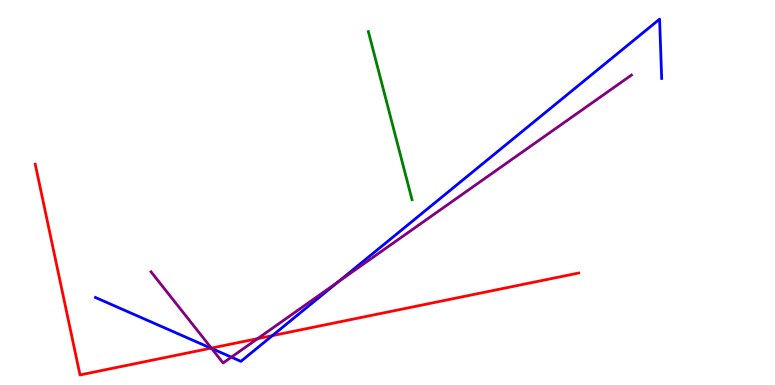[{'lines': ['blue', 'red'], 'intersections': [{'x': 2.72, 'y': 0.956}, {'x': 3.51, 'y': 1.28}]}, {'lines': ['green', 'red'], 'intersections': []}, {'lines': ['purple', 'red'], 'intersections': [{'x': 2.73, 'y': 0.959}, {'x': 3.32, 'y': 1.2}]}, {'lines': ['blue', 'green'], 'intersections': []}, {'lines': ['blue', 'purple'], 'intersections': [{'x': 2.73, 'y': 0.948}, {'x': 2.99, 'y': 0.723}, {'x': 4.36, 'y': 2.68}]}, {'lines': ['green', 'purple'], 'intersections': []}]